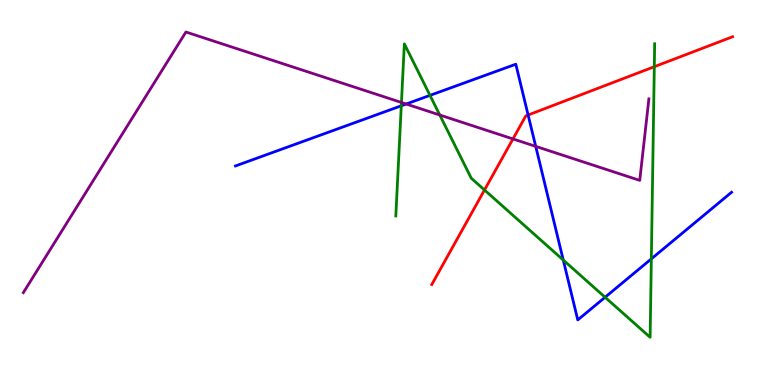[{'lines': ['blue', 'red'], 'intersections': [{'x': 6.81, 'y': 7.01}]}, {'lines': ['green', 'red'], 'intersections': [{'x': 6.25, 'y': 5.07}, {'x': 8.44, 'y': 8.27}]}, {'lines': ['purple', 'red'], 'intersections': [{'x': 6.62, 'y': 6.39}]}, {'lines': ['blue', 'green'], 'intersections': [{'x': 5.18, 'y': 7.25}, {'x': 5.55, 'y': 7.52}, {'x': 7.27, 'y': 3.25}, {'x': 7.81, 'y': 2.28}, {'x': 8.4, 'y': 3.28}]}, {'lines': ['blue', 'purple'], 'intersections': [{'x': 5.24, 'y': 7.3}, {'x': 6.91, 'y': 6.2}]}, {'lines': ['green', 'purple'], 'intersections': [{'x': 5.18, 'y': 7.34}, {'x': 5.67, 'y': 7.01}]}]